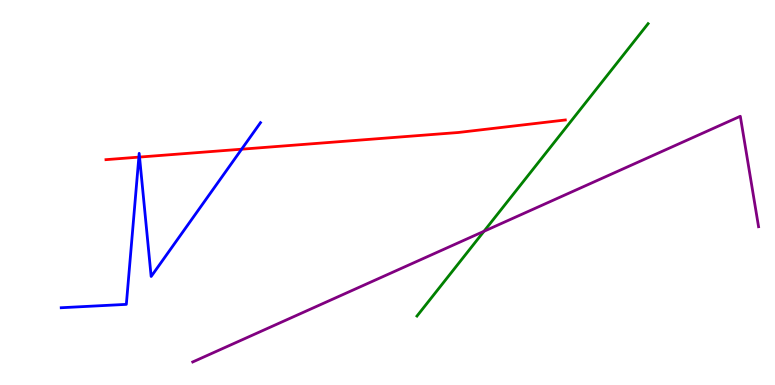[{'lines': ['blue', 'red'], 'intersections': [{'x': 1.79, 'y': 5.92}, {'x': 1.8, 'y': 5.92}, {'x': 3.12, 'y': 6.12}]}, {'lines': ['green', 'red'], 'intersections': []}, {'lines': ['purple', 'red'], 'intersections': []}, {'lines': ['blue', 'green'], 'intersections': []}, {'lines': ['blue', 'purple'], 'intersections': []}, {'lines': ['green', 'purple'], 'intersections': [{'x': 6.24, 'y': 3.99}]}]